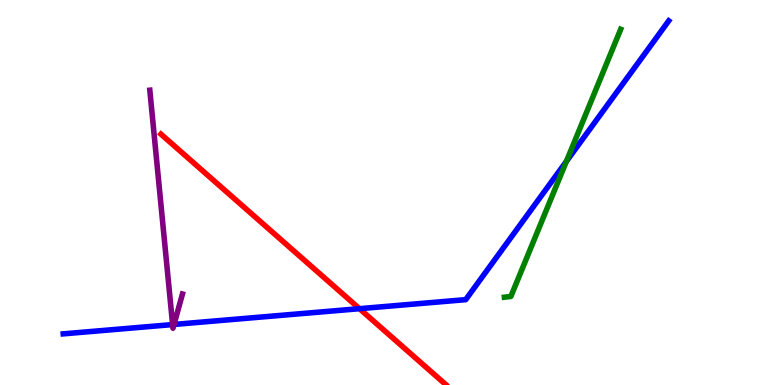[{'lines': ['blue', 'red'], 'intersections': [{'x': 4.64, 'y': 1.98}]}, {'lines': ['green', 'red'], 'intersections': []}, {'lines': ['purple', 'red'], 'intersections': []}, {'lines': ['blue', 'green'], 'intersections': [{'x': 7.31, 'y': 5.81}]}, {'lines': ['blue', 'purple'], 'intersections': [{'x': 2.23, 'y': 1.57}, {'x': 2.25, 'y': 1.57}]}, {'lines': ['green', 'purple'], 'intersections': []}]